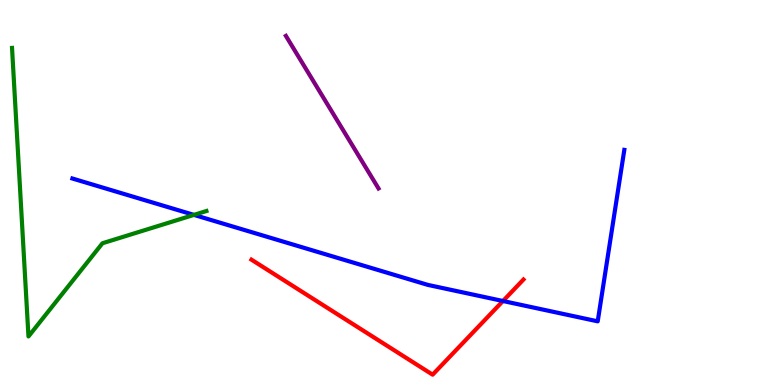[{'lines': ['blue', 'red'], 'intersections': [{'x': 6.49, 'y': 2.18}]}, {'lines': ['green', 'red'], 'intersections': []}, {'lines': ['purple', 'red'], 'intersections': []}, {'lines': ['blue', 'green'], 'intersections': [{'x': 2.5, 'y': 4.42}]}, {'lines': ['blue', 'purple'], 'intersections': []}, {'lines': ['green', 'purple'], 'intersections': []}]